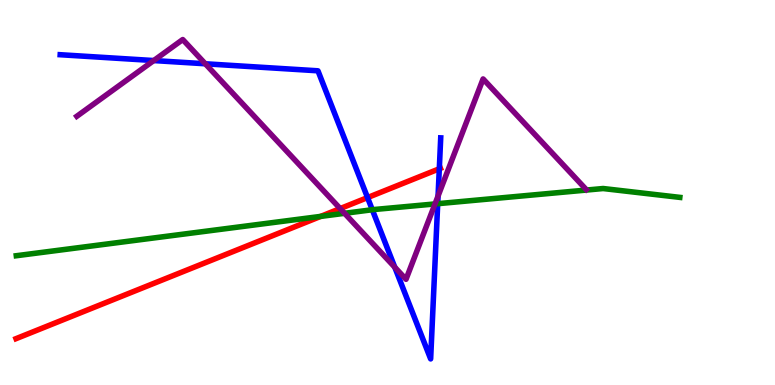[{'lines': ['blue', 'red'], 'intersections': [{'x': 4.74, 'y': 4.87}, {'x': 5.67, 'y': 5.62}]}, {'lines': ['green', 'red'], 'intersections': [{'x': 4.14, 'y': 4.38}]}, {'lines': ['purple', 'red'], 'intersections': [{'x': 4.39, 'y': 4.58}]}, {'lines': ['blue', 'green'], 'intersections': [{'x': 4.8, 'y': 4.55}, {'x': 5.65, 'y': 4.71}]}, {'lines': ['blue', 'purple'], 'intersections': [{'x': 1.98, 'y': 8.43}, {'x': 2.65, 'y': 8.34}, {'x': 5.09, 'y': 3.06}, {'x': 5.65, 'y': 4.91}]}, {'lines': ['green', 'purple'], 'intersections': [{'x': 4.45, 'y': 4.46}, {'x': 5.61, 'y': 4.7}]}]